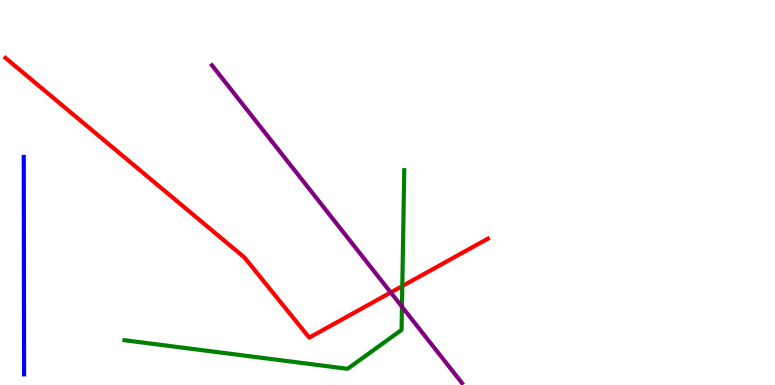[{'lines': ['blue', 'red'], 'intersections': []}, {'lines': ['green', 'red'], 'intersections': [{'x': 5.19, 'y': 2.57}]}, {'lines': ['purple', 'red'], 'intersections': [{'x': 5.04, 'y': 2.4}]}, {'lines': ['blue', 'green'], 'intersections': []}, {'lines': ['blue', 'purple'], 'intersections': []}, {'lines': ['green', 'purple'], 'intersections': [{'x': 5.19, 'y': 2.03}]}]